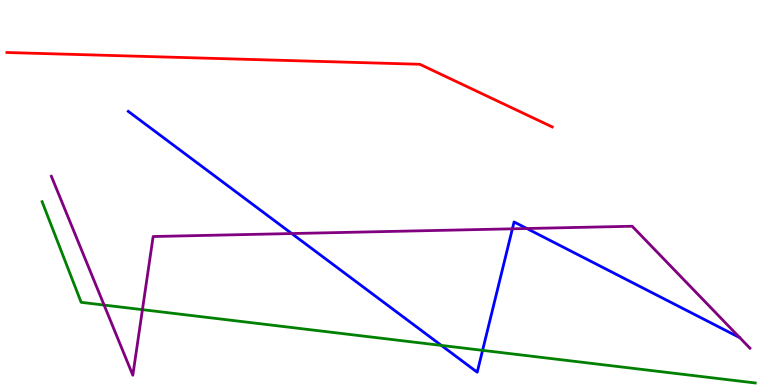[{'lines': ['blue', 'red'], 'intersections': []}, {'lines': ['green', 'red'], 'intersections': []}, {'lines': ['purple', 'red'], 'intersections': []}, {'lines': ['blue', 'green'], 'intersections': [{'x': 5.7, 'y': 1.03}, {'x': 6.23, 'y': 0.9}]}, {'lines': ['blue', 'purple'], 'intersections': [{'x': 3.76, 'y': 3.93}, {'x': 6.61, 'y': 4.06}, {'x': 6.8, 'y': 4.06}]}, {'lines': ['green', 'purple'], 'intersections': [{'x': 1.34, 'y': 2.08}, {'x': 1.84, 'y': 1.96}]}]